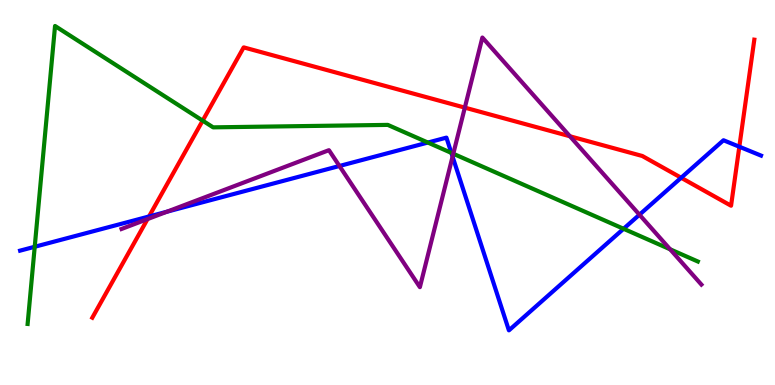[{'lines': ['blue', 'red'], 'intersections': [{'x': 1.92, 'y': 4.38}, {'x': 8.79, 'y': 5.38}, {'x': 9.54, 'y': 6.19}]}, {'lines': ['green', 'red'], 'intersections': [{'x': 2.62, 'y': 6.87}]}, {'lines': ['purple', 'red'], 'intersections': [{'x': 1.9, 'y': 4.31}, {'x': 6.0, 'y': 7.2}, {'x': 7.35, 'y': 6.46}]}, {'lines': ['blue', 'green'], 'intersections': [{'x': 0.448, 'y': 3.59}, {'x': 5.52, 'y': 6.3}, {'x': 5.82, 'y': 6.03}, {'x': 8.05, 'y': 4.06}]}, {'lines': ['blue', 'purple'], 'intersections': [{'x': 2.15, 'y': 4.5}, {'x': 4.38, 'y': 5.69}, {'x': 5.84, 'y': 5.93}, {'x': 8.25, 'y': 4.42}]}, {'lines': ['green', 'purple'], 'intersections': [{'x': 5.85, 'y': 6.01}, {'x': 8.65, 'y': 3.53}]}]